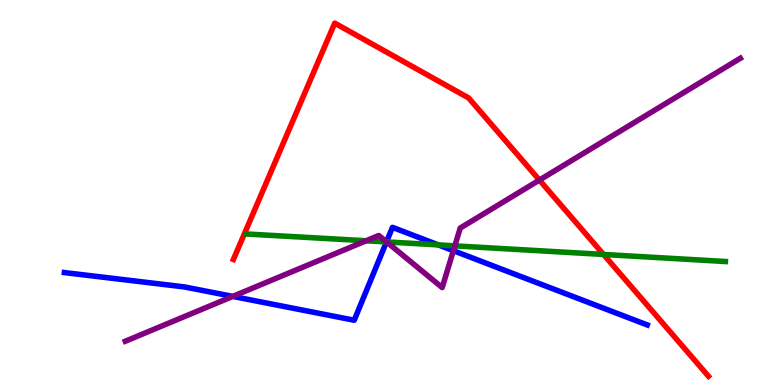[{'lines': ['blue', 'red'], 'intersections': []}, {'lines': ['green', 'red'], 'intersections': [{'x': 7.79, 'y': 3.39}]}, {'lines': ['purple', 'red'], 'intersections': [{'x': 6.96, 'y': 5.32}]}, {'lines': ['blue', 'green'], 'intersections': [{'x': 4.99, 'y': 3.72}, {'x': 5.66, 'y': 3.64}]}, {'lines': ['blue', 'purple'], 'intersections': [{'x': 3.0, 'y': 2.3}, {'x': 4.99, 'y': 3.72}, {'x': 5.85, 'y': 3.49}]}, {'lines': ['green', 'purple'], 'intersections': [{'x': 4.72, 'y': 3.75}, {'x': 4.99, 'y': 3.72}, {'x': 5.87, 'y': 3.61}]}]